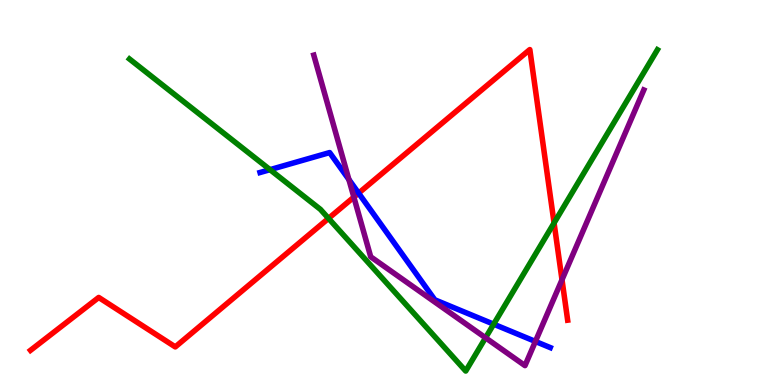[{'lines': ['blue', 'red'], 'intersections': [{'x': 4.63, 'y': 4.98}]}, {'lines': ['green', 'red'], 'intersections': [{'x': 4.24, 'y': 4.33}, {'x': 7.15, 'y': 4.21}]}, {'lines': ['purple', 'red'], 'intersections': [{'x': 4.57, 'y': 4.88}, {'x': 7.25, 'y': 2.73}]}, {'lines': ['blue', 'green'], 'intersections': [{'x': 3.48, 'y': 5.59}, {'x': 6.37, 'y': 1.58}]}, {'lines': ['blue', 'purple'], 'intersections': [{'x': 4.5, 'y': 5.34}, {'x': 6.91, 'y': 1.13}]}, {'lines': ['green', 'purple'], 'intersections': [{'x': 6.27, 'y': 1.23}]}]